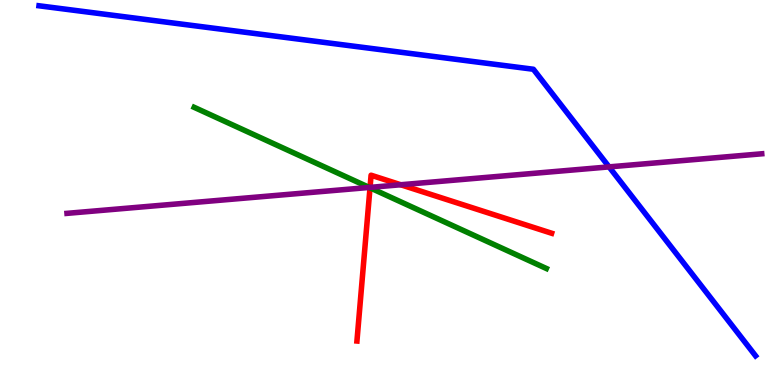[{'lines': ['blue', 'red'], 'intersections': []}, {'lines': ['green', 'red'], 'intersections': [{'x': 4.77, 'y': 5.12}]}, {'lines': ['purple', 'red'], 'intersections': [{'x': 4.77, 'y': 5.13}, {'x': 5.17, 'y': 5.2}]}, {'lines': ['blue', 'green'], 'intersections': []}, {'lines': ['blue', 'purple'], 'intersections': [{'x': 7.86, 'y': 5.67}]}, {'lines': ['green', 'purple'], 'intersections': [{'x': 4.76, 'y': 5.13}]}]